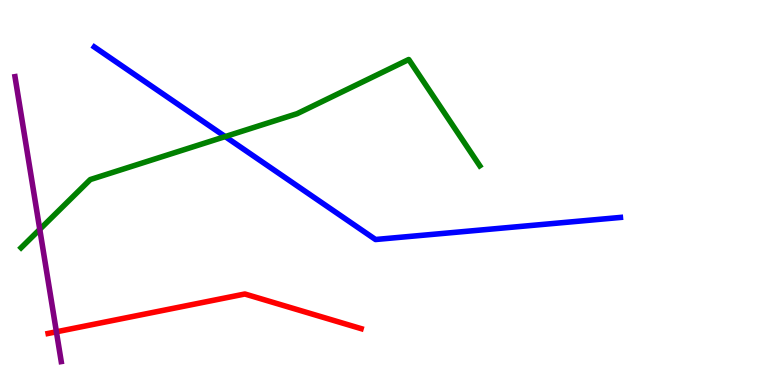[{'lines': ['blue', 'red'], 'intersections': []}, {'lines': ['green', 'red'], 'intersections': []}, {'lines': ['purple', 'red'], 'intersections': [{'x': 0.728, 'y': 1.38}]}, {'lines': ['blue', 'green'], 'intersections': [{'x': 2.91, 'y': 6.45}]}, {'lines': ['blue', 'purple'], 'intersections': []}, {'lines': ['green', 'purple'], 'intersections': [{'x': 0.513, 'y': 4.04}]}]